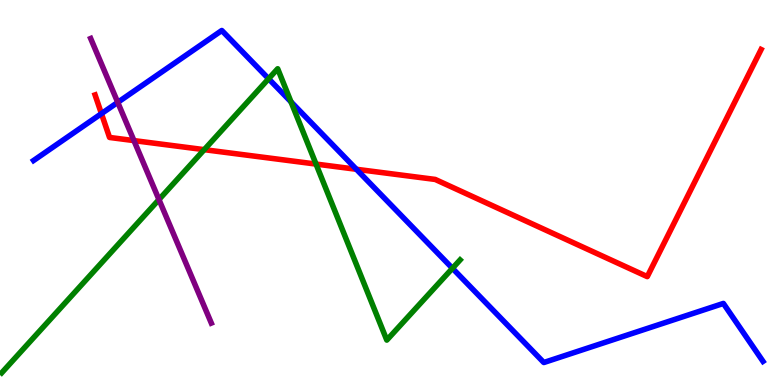[{'lines': ['blue', 'red'], 'intersections': [{'x': 1.31, 'y': 7.05}, {'x': 4.6, 'y': 5.6}]}, {'lines': ['green', 'red'], 'intersections': [{'x': 2.64, 'y': 6.11}, {'x': 4.08, 'y': 5.74}]}, {'lines': ['purple', 'red'], 'intersections': [{'x': 1.73, 'y': 6.35}]}, {'lines': ['blue', 'green'], 'intersections': [{'x': 3.47, 'y': 7.95}, {'x': 3.75, 'y': 7.35}, {'x': 5.84, 'y': 3.03}]}, {'lines': ['blue', 'purple'], 'intersections': [{'x': 1.52, 'y': 7.34}]}, {'lines': ['green', 'purple'], 'intersections': [{'x': 2.05, 'y': 4.82}]}]